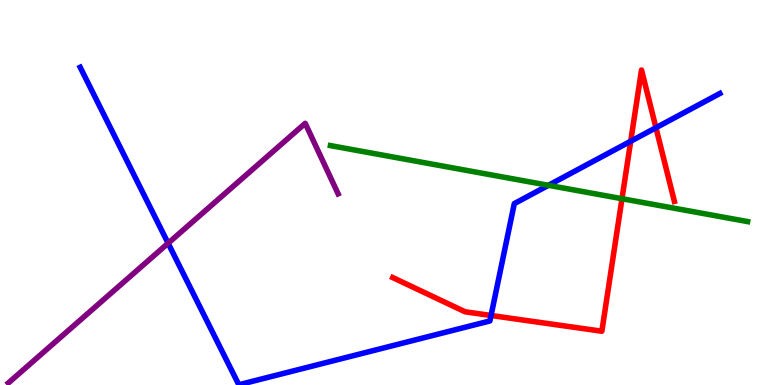[{'lines': ['blue', 'red'], 'intersections': [{'x': 6.34, 'y': 1.81}, {'x': 8.14, 'y': 6.33}, {'x': 8.46, 'y': 6.68}]}, {'lines': ['green', 'red'], 'intersections': [{'x': 8.03, 'y': 4.84}]}, {'lines': ['purple', 'red'], 'intersections': []}, {'lines': ['blue', 'green'], 'intersections': [{'x': 7.08, 'y': 5.19}]}, {'lines': ['blue', 'purple'], 'intersections': [{'x': 2.17, 'y': 3.68}]}, {'lines': ['green', 'purple'], 'intersections': []}]